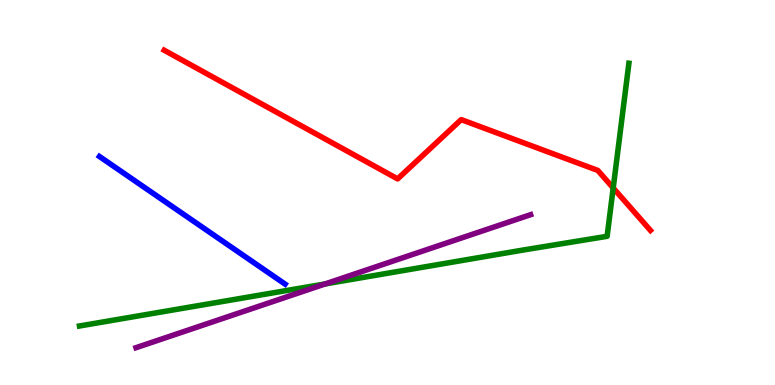[{'lines': ['blue', 'red'], 'intersections': []}, {'lines': ['green', 'red'], 'intersections': [{'x': 7.91, 'y': 5.12}]}, {'lines': ['purple', 'red'], 'intersections': []}, {'lines': ['blue', 'green'], 'intersections': []}, {'lines': ['blue', 'purple'], 'intersections': []}, {'lines': ['green', 'purple'], 'intersections': [{'x': 4.2, 'y': 2.63}]}]